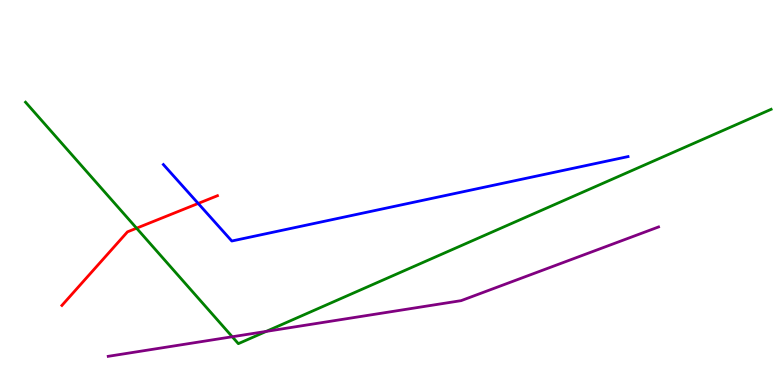[{'lines': ['blue', 'red'], 'intersections': [{'x': 2.56, 'y': 4.72}]}, {'lines': ['green', 'red'], 'intersections': [{'x': 1.76, 'y': 4.07}]}, {'lines': ['purple', 'red'], 'intersections': []}, {'lines': ['blue', 'green'], 'intersections': []}, {'lines': ['blue', 'purple'], 'intersections': []}, {'lines': ['green', 'purple'], 'intersections': [{'x': 3.0, 'y': 1.25}, {'x': 3.44, 'y': 1.39}]}]